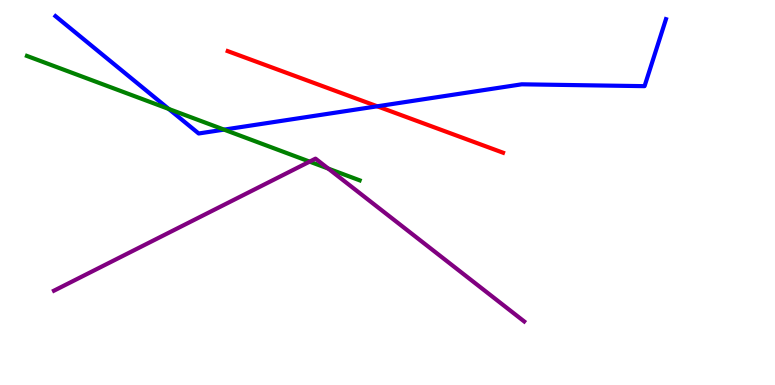[{'lines': ['blue', 'red'], 'intersections': [{'x': 4.87, 'y': 7.24}]}, {'lines': ['green', 'red'], 'intersections': []}, {'lines': ['purple', 'red'], 'intersections': []}, {'lines': ['blue', 'green'], 'intersections': [{'x': 2.18, 'y': 7.17}, {'x': 2.89, 'y': 6.63}]}, {'lines': ['blue', 'purple'], 'intersections': []}, {'lines': ['green', 'purple'], 'intersections': [{'x': 4.0, 'y': 5.8}, {'x': 4.24, 'y': 5.62}]}]